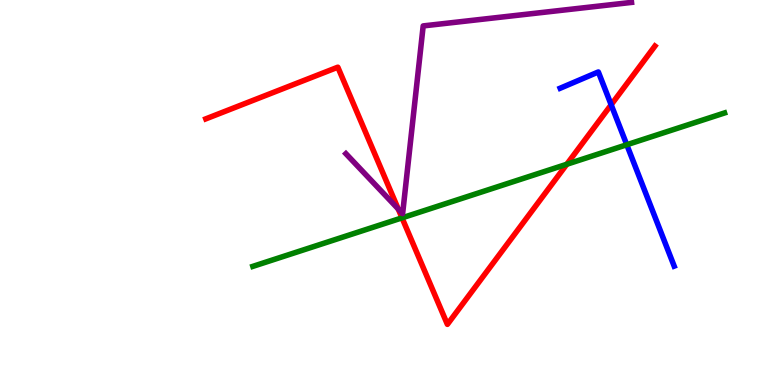[{'lines': ['blue', 'red'], 'intersections': [{'x': 7.89, 'y': 7.28}]}, {'lines': ['green', 'red'], 'intersections': [{'x': 5.19, 'y': 4.34}, {'x': 7.31, 'y': 5.73}]}, {'lines': ['purple', 'red'], 'intersections': [{'x': 5.14, 'y': 4.57}]}, {'lines': ['blue', 'green'], 'intersections': [{'x': 8.09, 'y': 6.24}]}, {'lines': ['blue', 'purple'], 'intersections': []}, {'lines': ['green', 'purple'], 'intersections': []}]